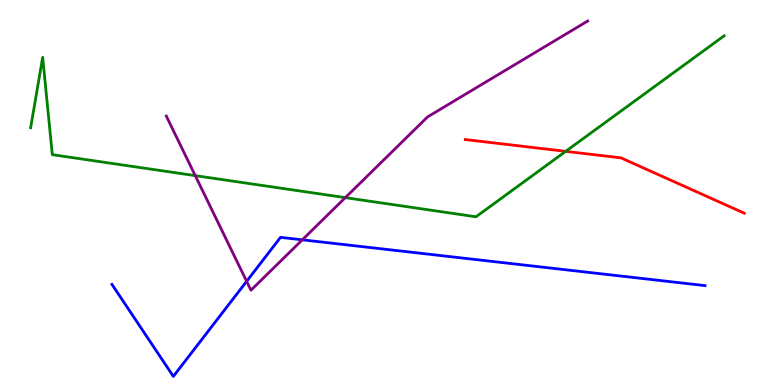[{'lines': ['blue', 'red'], 'intersections': []}, {'lines': ['green', 'red'], 'intersections': [{'x': 7.3, 'y': 6.07}]}, {'lines': ['purple', 'red'], 'intersections': []}, {'lines': ['blue', 'green'], 'intersections': []}, {'lines': ['blue', 'purple'], 'intersections': [{'x': 3.18, 'y': 2.69}, {'x': 3.9, 'y': 3.77}]}, {'lines': ['green', 'purple'], 'intersections': [{'x': 2.52, 'y': 5.44}, {'x': 4.46, 'y': 4.87}]}]